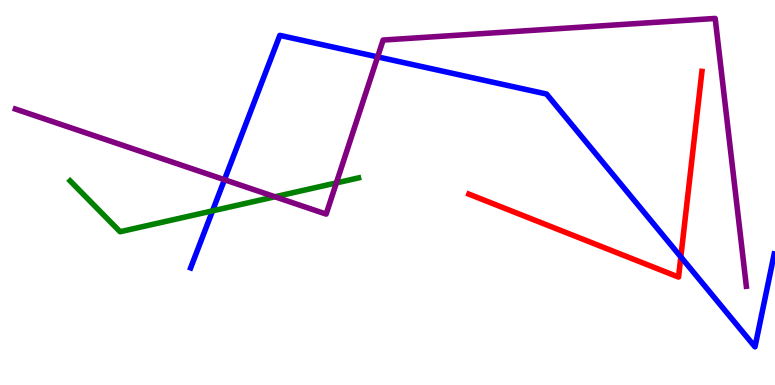[{'lines': ['blue', 'red'], 'intersections': [{'x': 8.78, 'y': 3.33}]}, {'lines': ['green', 'red'], 'intersections': []}, {'lines': ['purple', 'red'], 'intersections': []}, {'lines': ['blue', 'green'], 'intersections': [{'x': 2.74, 'y': 4.52}]}, {'lines': ['blue', 'purple'], 'intersections': [{'x': 2.9, 'y': 5.33}, {'x': 4.87, 'y': 8.52}]}, {'lines': ['green', 'purple'], 'intersections': [{'x': 3.55, 'y': 4.89}, {'x': 4.34, 'y': 5.25}]}]